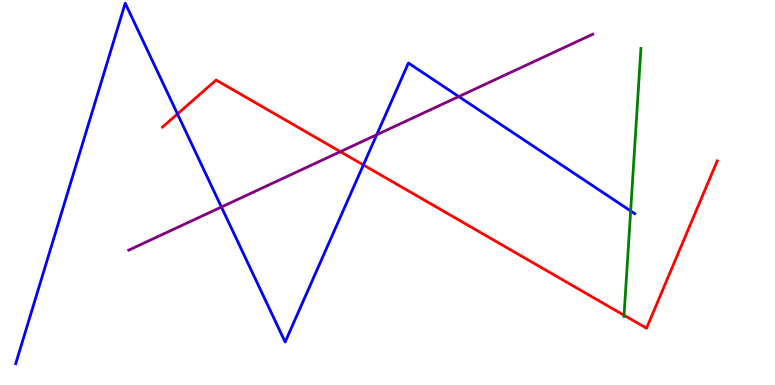[{'lines': ['blue', 'red'], 'intersections': [{'x': 2.29, 'y': 7.04}, {'x': 4.69, 'y': 5.72}]}, {'lines': ['green', 'red'], 'intersections': [{'x': 8.05, 'y': 1.81}]}, {'lines': ['purple', 'red'], 'intersections': [{'x': 4.39, 'y': 6.06}]}, {'lines': ['blue', 'green'], 'intersections': [{'x': 8.14, 'y': 4.52}]}, {'lines': ['blue', 'purple'], 'intersections': [{'x': 2.86, 'y': 4.62}, {'x': 4.86, 'y': 6.5}, {'x': 5.92, 'y': 7.49}]}, {'lines': ['green', 'purple'], 'intersections': []}]